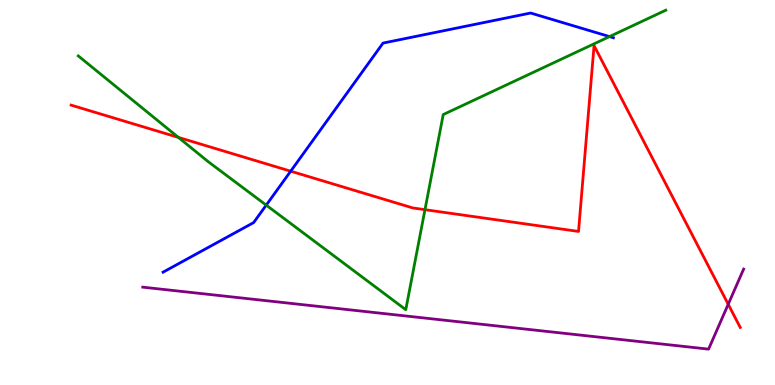[{'lines': ['blue', 'red'], 'intersections': [{'x': 3.75, 'y': 5.55}]}, {'lines': ['green', 'red'], 'intersections': [{'x': 2.3, 'y': 6.43}, {'x': 5.48, 'y': 4.55}]}, {'lines': ['purple', 'red'], 'intersections': [{'x': 9.4, 'y': 2.1}]}, {'lines': ['blue', 'green'], 'intersections': [{'x': 3.44, 'y': 4.67}, {'x': 7.86, 'y': 9.05}]}, {'lines': ['blue', 'purple'], 'intersections': []}, {'lines': ['green', 'purple'], 'intersections': []}]